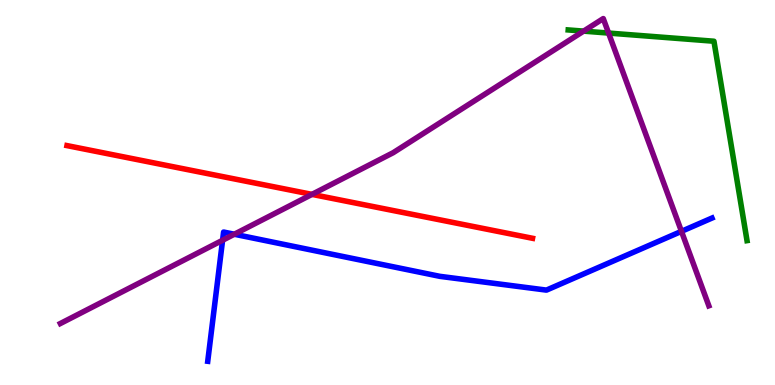[{'lines': ['blue', 'red'], 'intersections': []}, {'lines': ['green', 'red'], 'intersections': []}, {'lines': ['purple', 'red'], 'intersections': [{'x': 4.03, 'y': 4.95}]}, {'lines': ['blue', 'green'], 'intersections': []}, {'lines': ['blue', 'purple'], 'intersections': [{'x': 2.87, 'y': 3.76}, {'x': 3.02, 'y': 3.92}, {'x': 8.79, 'y': 3.99}]}, {'lines': ['green', 'purple'], 'intersections': [{'x': 7.53, 'y': 9.19}, {'x': 7.85, 'y': 9.14}]}]